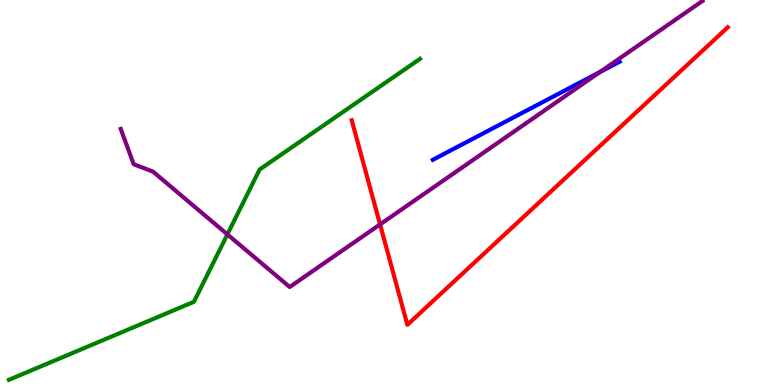[{'lines': ['blue', 'red'], 'intersections': []}, {'lines': ['green', 'red'], 'intersections': []}, {'lines': ['purple', 'red'], 'intersections': [{'x': 4.9, 'y': 4.17}]}, {'lines': ['blue', 'green'], 'intersections': []}, {'lines': ['blue', 'purple'], 'intersections': [{'x': 7.74, 'y': 8.13}]}, {'lines': ['green', 'purple'], 'intersections': [{'x': 2.93, 'y': 3.91}]}]